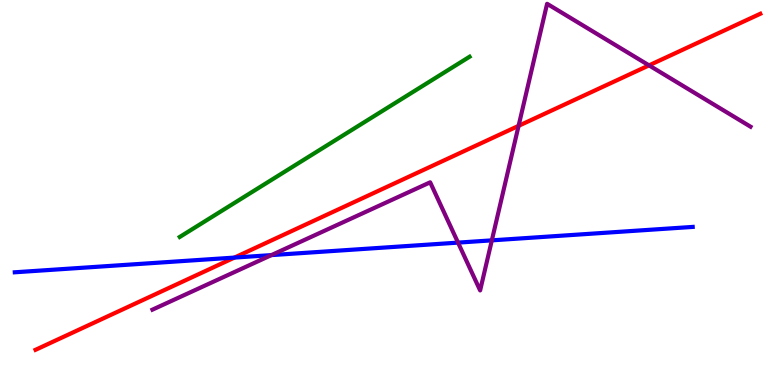[{'lines': ['blue', 'red'], 'intersections': [{'x': 3.03, 'y': 3.31}]}, {'lines': ['green', 'red'], 'intersections': []}, {'lines': ['purple', 'red'], 'intersections': [{'x': 6.69, 'y': 6.73}, {'x': 8.37, 'y': 8.3}]}, {'lines': ['blue', 'green'], 'intersections': []}, {'lines': ['blue', 'purple'], 'intersections': [{'x': 3.5, 'y': 3.37}, {'x': 5.91, 'y': 3.7}, {'x': 6.35, 'y': 3.76}]}, {'lines': ['green', 'purple'], 'intersections': []}]